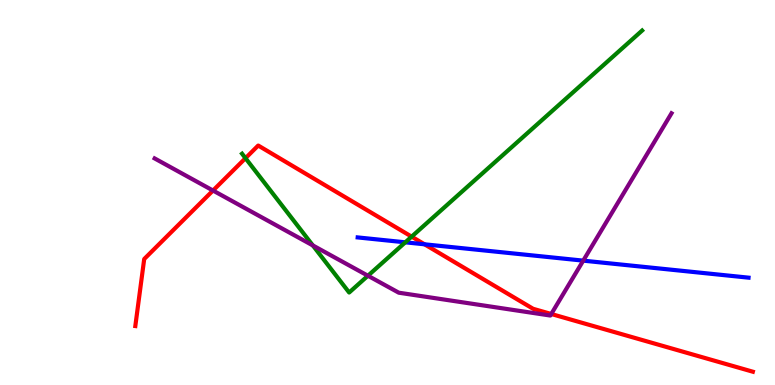[{'lines': ['blue', 'red'], 'intersections': [{'x': 5.48, 'y': 3.65}]}, {'lines': ['green', 'red'], 'intersections': [{'x': 3.17, 'y': 5.89}, {'x': 5.31, 'y': 3.85}]}, {'lines': ['purple', 'red'], 'intersections': [{'x': 2.75, 'y': 5.05}, {'x': 7.11, 'y': 1.84}]}, {'lines': ['blue', 'green'], 'intersections': [{'x': 5.23, 'y': 3.71}]}, {'lines': ['blue', 'purple'], 'intersections': [{'x': 7.53, 'y': 3.23}]}, {'lines': ['green', 'purple'], 'intersections': [{'x': 4.04, 'y': 3.63}, {'x': 4.75, 'y': 2.84}]}]